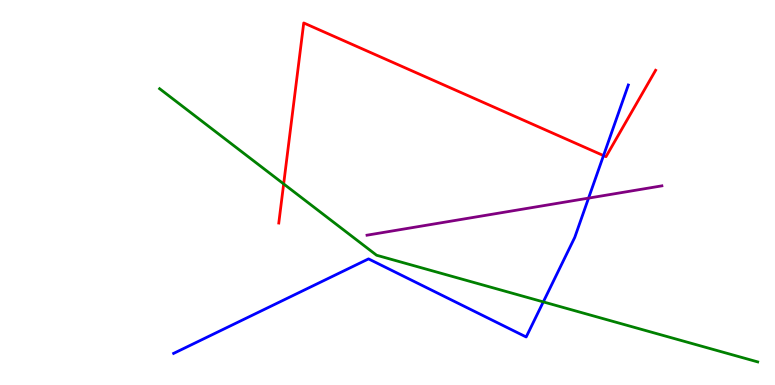[{'lines': ['blue', 'red'], 'intersections': [{'x': 7.79, 'y': 5.96}]}, {'lines': ['green', 'red'], 'intersections': [{'x': 3.66, 'y': 5.22}]}, {'lines': ['purple', 'red'], 'intersections': []}, {'lines': ['blue', 'green'], 'intersections': [{'x': 7.01, 'y': 2.16}]}, {'lines': ['blue', 'purple'], 'intersections': [{'x': 7.59, 'y': 4.85}]}, {'lines': ['green', 'purple'], 'intersections': []}]